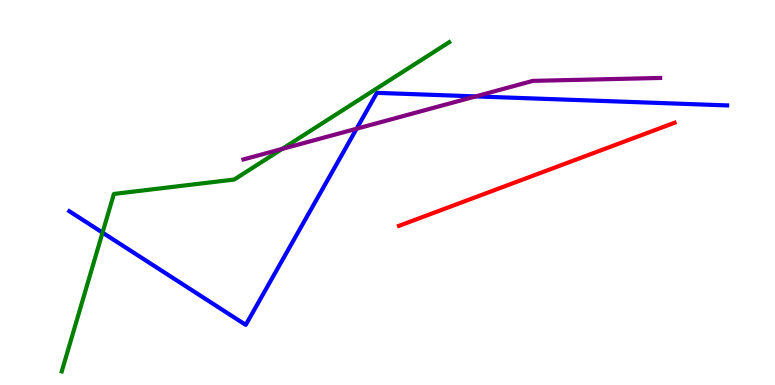[{'lines': ['blue', 'red'], 'intersections': []}, {'lines': ['green', 'red'], 'intersections': []}, {'lines': ['purple', 'red'], 'intersections': []}, {'lines': ['blue', 'green'], 'intersections': [{'x': 1.32, 'y': 3.96}]}, {'lines': ['blue', 'purple'], 'intersections': [{'x': 4.6, 'y': 6.66}, {'x': 6.14, 'y': 7.5}]}, {'lines': ['green', 'purple'], 'intersections': [{'x': 3.64, 'y': 6.13}]}]